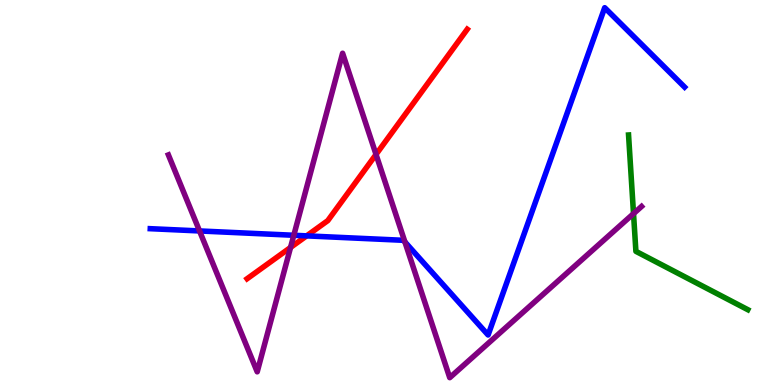[{'lines': ['blue', 'red'], 'intersections': [{'x': 3.96, 'y': 3.87}]}, {'lines': ['green', 'red'], 'intersections': []}, {'lines': ['purple', 'red'], 'intersections': [{'x': 3.75, 'y': 3.57}, {'x': 4.85, 'y': 5.99}]}, {'lines': ['blue', 'green'], 'intersections': []}, {'lines': ['blue', 'purple'], 'intersections': [{'x': 2.57, 'y': 4.0}, {'x': 3.79, 'y': 3.89}, {'x': 5.22, 'y': 3.71}]}, {'lines': ['green', 'purple'], 'intersections': [{'x': 8.17, 'y': 4.45}]}]